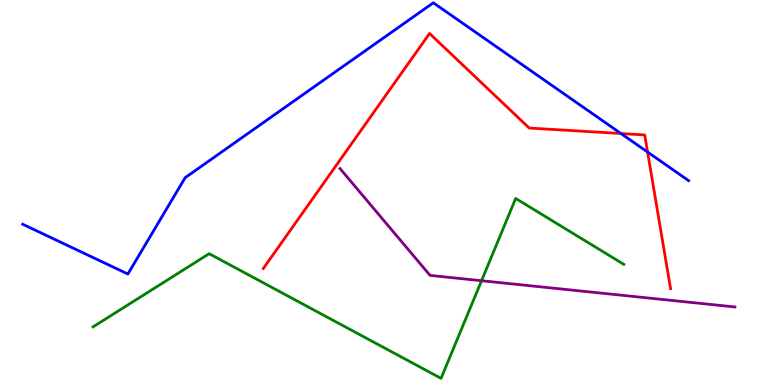[{'lines': ['blue', 'red'], 'intersections': [{'x': 8.01, 'y': 6.53}, {'x': 8.36, 'y': 6.05}]}, {'lines': ['green', 'red'], 'intersections': []}, {'lines': ['purple', 'red'], 'intersections': []}, {'lines': ['blue', 'green'], 'intersections': []}, {'lines': ['blue', 'purple'], 'intersections': []}, {'lines': ['green', 'purple'], 'intersections': [{'x': 6.21, 'y': 2.71}]}]